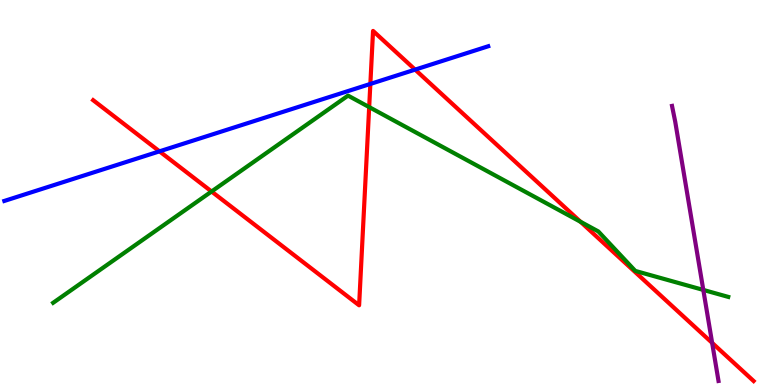[{'lines': ['blue', 'red'], 'intersections': [{'x': 2.06, 'y': 6.07}, {'x': 4.78, 'y': 7.82}, {'x': 5.36, 'y': 8.19}]}, {'lines': ['green', 'red'], 'intersections': [{'x': 2.73, 'y': 5.03}, {'x': 4.76, 'y': 7.22}, {'x': 7.49, 'y': 4.24}]}, {'lines': ['purple', 'red'], 'intersections': [{'x': 9.19, 'y': 1.09}]}, {'lines': ['blue', 'green'], 'intersections': []}, {'lines': ['blue', 'purple'], 'intersections': []}, {'lines': ['green', 'purple'], 'intersections': [{'x': 9.07, 'y': 2.47}]}]